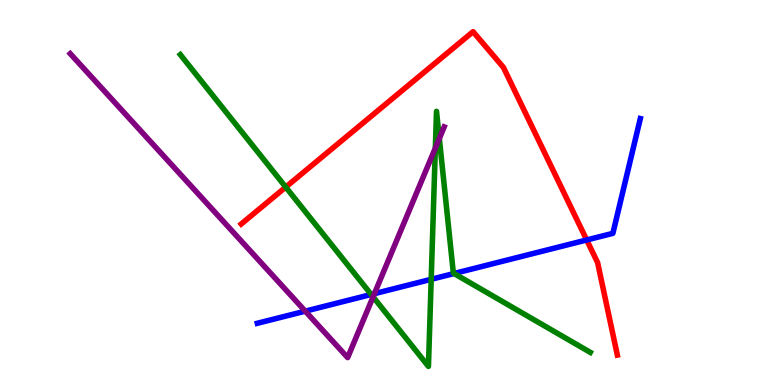[{'lines': ['blue', 'red'], 'intersections': [{'x': 7.57, 'y': 3.77}]}, {'lines': ['green', 'red'], 'intersections': [{'x': 3.69, 'y': 5.14}]}, {'lines': ['purple', 'red'], 'intersections': []}, {'lines': ['blue', 'green'], 'intersections': [{'x': 4.79, 'y': 2.35}, {'x': 5.56, 'y': 2.75}, {'x': 5.86, 'y': 2.9}]}, {'lines': ['blue', 'purple'], 'intersections': [{'x': 3.94, 'y': 1.92}, {'x': 4.83, 'y': 2.37}]}, {'lines': ['green', 'purple'], 'intersections': [{'x': 4.81, 'y': 2.29}, {'x': 5.62, 'y': 6.15}, {'x': 5.67, 'y': 6.4}]}]